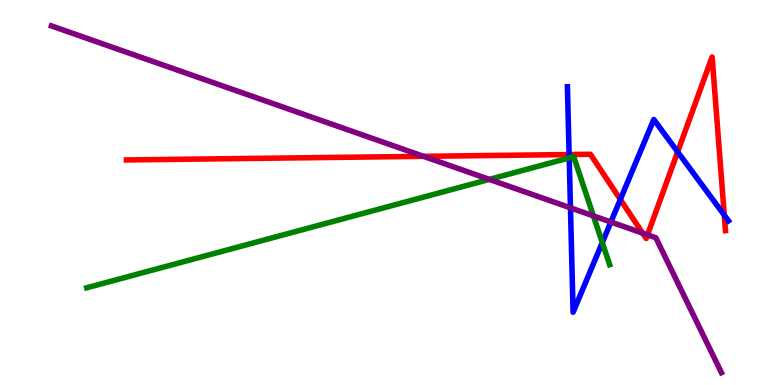[{'lines': ['blue', 'red'], 'intersections': [{'x': 7.34, 'y': 5.99}, {'x': 8.0, 'y': 4.82}, {'x': 8.74, 'y': 6.06}, {'x': 9.35, 'y': 4.41}]}, {'lines': ['green', 'red'], 'intersections': []}, {'lines': ['purple', 'red'], 'intersections': [{'x': 5.46, 'y': 5.94}, {'x': 8.29, 'y': 3.94}, {'x': 8.35, 'y': 3.9}]}, {'lines': ['blue', 'green'], 'intersections': [{'x': 7.34, 'y': 5.9}, {'x': 7.77, 'y': 3.7}]}, {'lines': ['blue', 'purple'], 'intersections': [{'x': 7.36, 'y': 4.6}, {'x': 7.88, 'y': 4.23}]}, {'lines': ['green', 'purple'], 'intersections': [{'x': 6.31, 'y': 5.34}, {'x': 7.66, 'y': 4.39}]}]